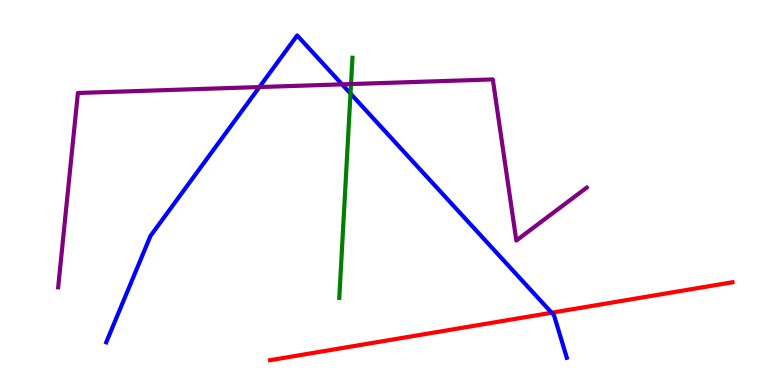[{'lines': ['blue', 'red'], 'intersections': [{'x': 7.12, 'y': 1.88}]}, {'lines': ['green', 'red'], 'intersections': []}, {'lines': ['purple', 'red'], 'intersections': []}, {'lines': ['blue', 'green'], 'intersections': [{'x': 4.52, 'y': 7.57}]}, {'lines': ['blue', 'purple'], 'intersections': [{'x': 3.35, 'y': 7.74}, {'x': 4.41, 'y': 7.81}]}, {'lines': ['green', 'purple'], 'intersections': [{'x': 4.53, 'y': 7.82}]}]